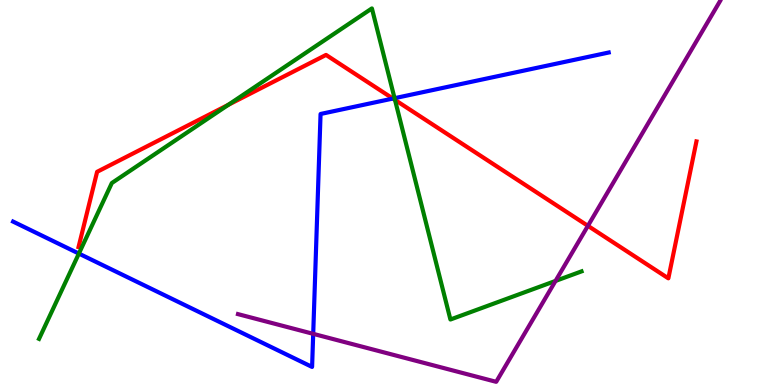[{'lines': ['blue', 'red'], 'intersections': [{'x': 5.07, 'y': 7.44}]}, {'lines': ['green', 'red'], 'intersections': [{'x': 2.95, 'y': 7.28}, {'x': 5.1, 'y': 7.4}]}, {'lines': ['purple', 'red'], 'intersections': [{'x': 7.59, 'y': 4.13}]}, {'lines': ['blue', 'green'], 'intersections': [{'x': 1.02, 'y': 3.41}, {'x': 5.09, 'y': 7.45}]}, {'lines': ['blue', 'purple'], 'intersections': [{'x': 4.04, 'y': 1.33}]}, {'lines': ['green', 'purple'], 'intersections': [{'x': 7.17, 'y': 2.7}]}]